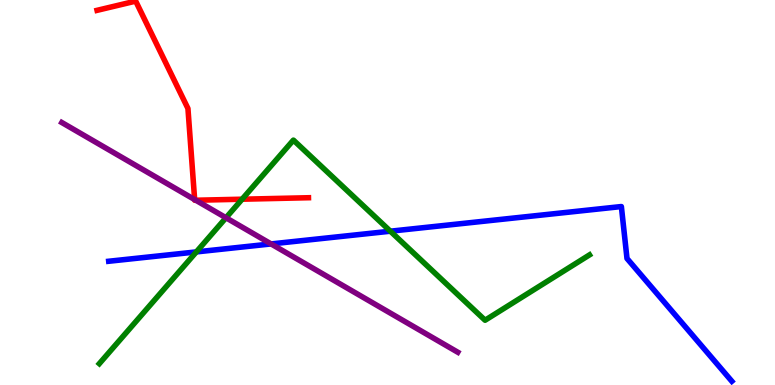[{'lines': ['blue', 'red'], 'intersections': []}, {'lines': ['green', 'red'], 'intersections': [{'x': 3.12, 'y': 4.83}]}, {'lines': ['purple', 'red'], 'intersections': [{'x': 2.51, 'y': 4.82}, {'x': 2.53, 'y': 4.8}]}, {'lines': ['blue', 'green'], 'intersections': [{'x': 2.53, 'y': 3.46}, {'x': 5.04, 'y': 3.99}]}, {'lines': ['blue', 'purple'], 'intersections': [{'x': 3.5, 'y': 3.66}]}, {'lines': ['green', 'purple'], 'intersections': [{'x': 2.92, 'y': 4.34}]}]